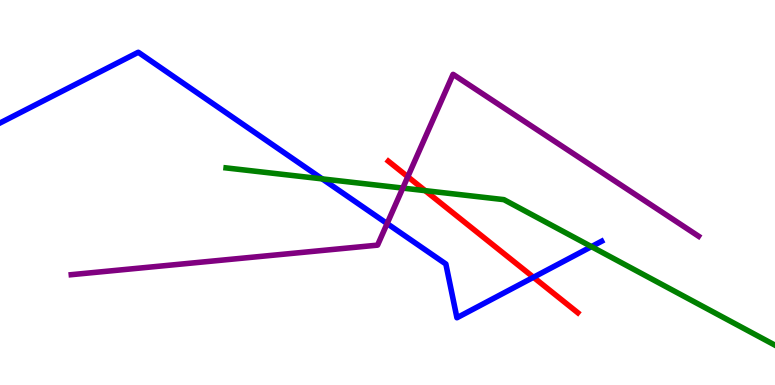[{'lines': ['blue', 'red'], 'intersections': [{'x': 6.88, 'y': 2.8}]}, {'lines': ['green', 'red'], 'intersections': [{'x': 5.49, 'y': 5.05}]}, {'lines': ['purple', 'red'], 'intersections': [{'x': 5.26, 'y': 5.41}]}, {'lines': ['blue', 'green'], 'intersections': [{'x': 4.16, 'y': 5.35}, {'x': 7.63, 'y': 3.59}]}, {'lines': ['blue', 'purple'], 'intersections': [{'x': 4.99, 'y': 4.19}]}, {'lines': ['green', 'purple'], 'intersections': [{'x': 5.2, 'y': 5.11}]}]